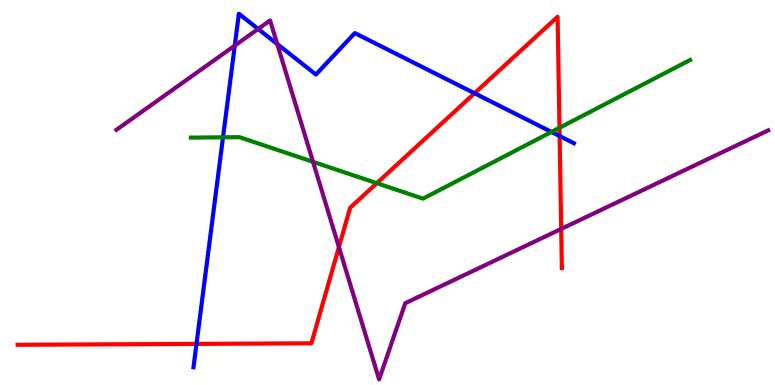[{'lines': ['blue', 'red'], 'intersections': [{'x': 2.54, 'y': 1.07}, {'x': 6.12, 'y': 7.58}, {'x': 7.22, 'y': 6.47}]}, {'lines': ['green', 'red'], 'intersections': [{'x': 4.86, 'y': 5.24}, {'x': 7.22, 'y': 6.68}]}, {'lines': ['purple', 'red'], 'intersections': [{'x': 4.37, 'y': 3.58}, {'x': 7.24, 'y': 4.05}]}, {'lines': ['blue', 'green'], 'intersections': [{'x': 2.88, 'y': 6.43}, {'x': 7.12, 'y': 6.57}]}, {'lines': ['blue', 'purple'], 'intersections': [{'x': 3.03, 'y': 8.82}, {'x': 3.33, 'y': 9.25}, {'x': 3.58, 'y': 8.86}]}, {'lines': ['green', 'purple'], 'intersections': [{'x': 4.04, 'y': 5.8}]}]